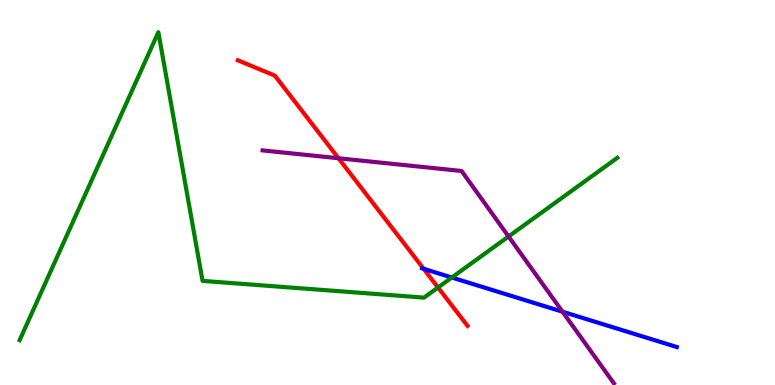[{'lines': ['blue', 'red'], 'intersections': [{'x': 5.47, 'y': 3.02}]}, {'lines': ['green', 'red'], 'intersections': [{'x': 5.65, 'y': 2.53}]}, {'lines': ['purple', 'red'], 'intersections': [{'x': 4.37, 'y': 5.89}]}, {'lines': ['blue', 'green'], 'intersections': [{'x': 5.83, 'y': 2.79}]}, {'lines': ['blue', 'purple'], 'intersections': [{'x': 7.26, 'y': 1.9}]}, {'lines': ['green', 'purple'], 'intersections': [{'x': 6.56, 'y': 3.86}]}]